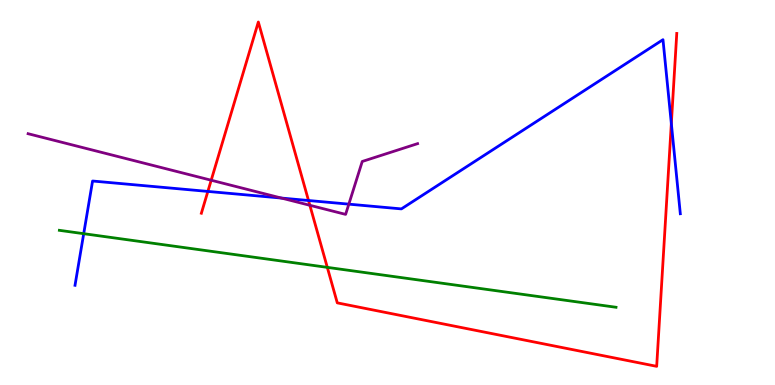[{'lines': ['blue', 'red'], 'intersections': [{'x': 2.68, 'y': 5.03}, {'x': 3.98, 'y': 4.79}, {'x': 8.66, 'y': 6.79}]}, {'lines': ['green', 'red'], 'intersections': [{'x': 4.22, 'y': 3.06}]}, {'lines': ['purple', 'red'], 'intersections': [{'x': 2.73, 'y': 5.32}, {'x': 4.0, 'y': 4.67}]}, {'lines': ['blue', 'green'], 'intersections': [{'x': 1.08, 'y': 3.93}]}, {'lines': ['blue', 'purple'], 'intersections': [{'x': 3.63, 'y': 4.86}, {'x': 4.5, 'y': 4.7}]}, {'lines': ['green', 'purple'], 'intersections': []}]